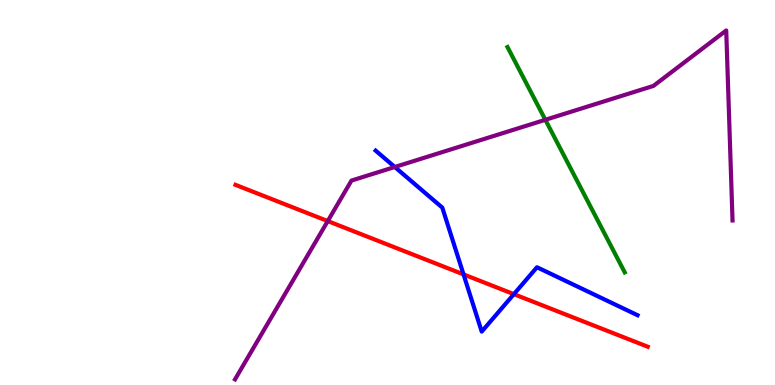[{'lines': ['blue', 'red'], 'intersections': [{'x': 5.98, 'y': 2.87}, {'x': 6.63, 'y': 2.36}]}, {'lines': ['green', 'red'], 'intersections': []}, {'lines': ['purple', 'red'], 'intersections': [{'x': 4.23, 'y': 4.26}]}, {'lines': ['blue', 'green'], 'intersections': []}, {'lines': ['blue', 'purple'], 'intersections': [{'x': 5.09, 'y': 5.66}]}, {'lines': ['green', 'purple'], 'intersections': [{'x': 7.04, 'y': 6.89}]}]